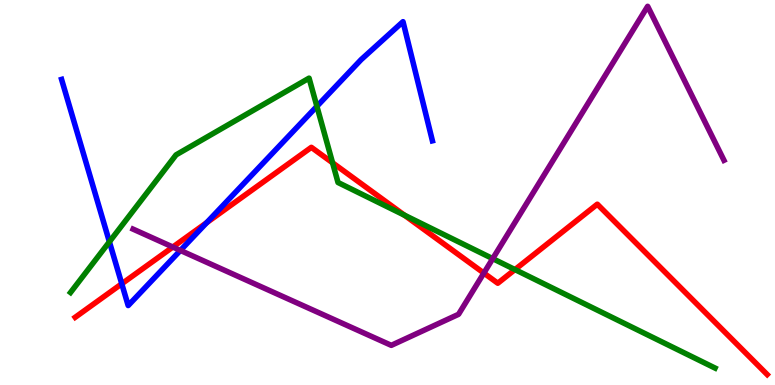[{'lines': ['blue', 'red'], 'intersections': [{'x': 1.57, 'y': 2.63}, {'x': 2.67, 'y': 4.22}]}, {'lines': ['green', 'red'], 'intersections': [{'x': 4.29, 'y': 5.77}, {'x': 5.22, 'y': 4.41}, {'x': 6.64, 'y': 3.0}]}, {'lines': ['purple', 'red'], 'intersections': [{'x': 2.23, 'y': 3.58}, {'x': 6.24, 'y': 2.91}]}, {'lines': ['blue', 'green'], 'intersections': [{'x': 1.41, 'y': 3.72}, {'x': 4.09, 'y': 7.24}]}, {'lines': ['blue', 'purple'], 'intersections': [{'x': 2.33, 'y': 3.5}]}, {'lines': ['green', 'purple'], 'intersections': [{'x': 6.36, 'y': 3.28}]}]